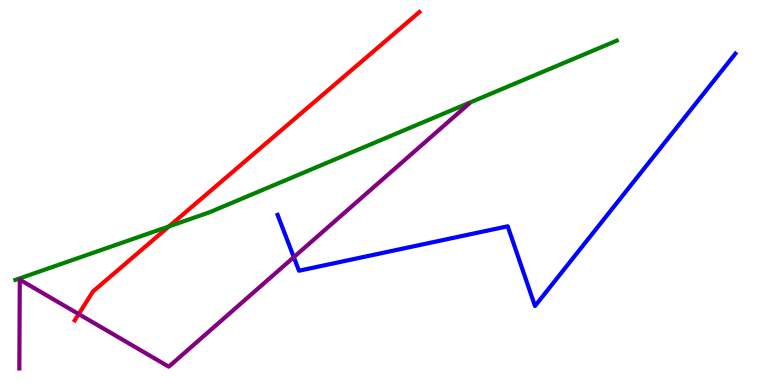[{'lines': ['blue', 'red'], 'intersections': []}, {'lines': ['green', 'red'], 'intersections': [{'x': 2.18, 'y': 4.12}]}, {'lines': ['purple', 'red'], 'intersections': [{'x': 1.02, 'y': 1.84}]}, {'lines': ['blue', 'green'], 'intersections': []}, {'lines': ['blue', 'purple'], 'intersections': [{'x': 3.79, 'y': 3.32}]}, {'lines': ['green', 'purple'], 'intersections': []}]